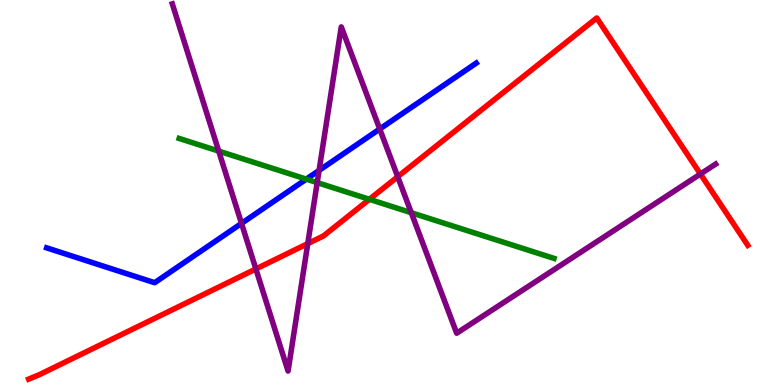[{'lines': ['blue', 'red'], 'intersections': []}, {'lines': ['green', 'red'], 'intersections': [{'x': 4.77, 'y': 4.82}]}, {'lines': ['purple', 'red'], 'intersections': [{'x': 3.3, 'y': 3.01}, {'x': 3.97, 'y': 3.67}, {'x': 5.13, 'y': 5.41}, {'x': 9.04, 'y': 5.48}]}, {'lines': ['blue', 'green'], 'intersections': [{'x': 3.95, 'y': 5.35}]}, {'lines': ['blue', 'purple'], 'intersections': [{'x': 3.12, 'y': 4.2}, {'x': 4.12, 'y': 5.57}, {'x': 4.9, 'y': 6.65}]}, {'lines': ['green', 'purple'], 'intersections': [{'x': 2.82, 'y': 6.08}, {'x': 4.09, 'y': 5.26}, {'x': 5.31, 'y': 4.47}]}]